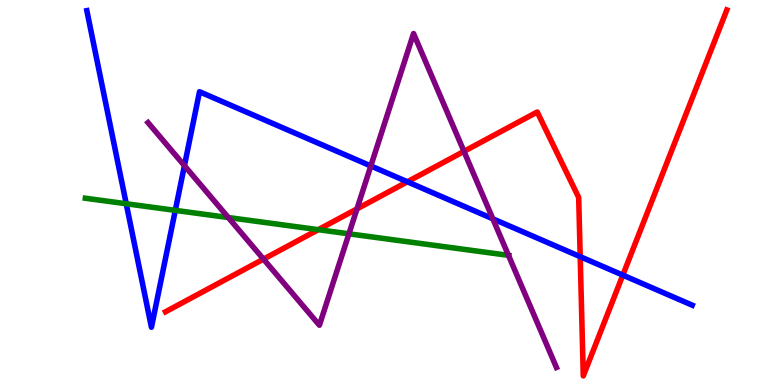[{'lines': ['blue', 'red'], 'intersections': [{'x': 5.26, 'y': 5.28}, {'x': 7.49, 'y': 3.33}, {'x': 8.04, 'y': 2.85}]}, {'lines': ['green', 'red'], 'intersections': [{'x': 4.11, 'y': 4.03}]}, {'lines': ['purple', 'red'], 'intersections': [{'x': 3.4, 'y': 3.27}, {'x': 4.61, 'y': 4.57}, {'x': 5.99, 'y': 6.07}]}, {'lines': ['blue', 'green'], 'intersections': [{'x': 1.63, 'y': 4.71}, {'x': 2.26, 'y': 4.54}]}, {'lines': ['blue', 'purple'], 'intersections': [{'x': 2.38, 'y': 5.7}, {'x': 4.78, 'y': 5.69}, {'x': 6.36, 'y': 4.32}]}, {'lines': ['green', 'purple'], 'intersections': [{'x': 2.95, 'y': 4.35}, {'x': 4.5, 'y': 3.93}, {'x': 6.56, 'y': 3.37}]}]